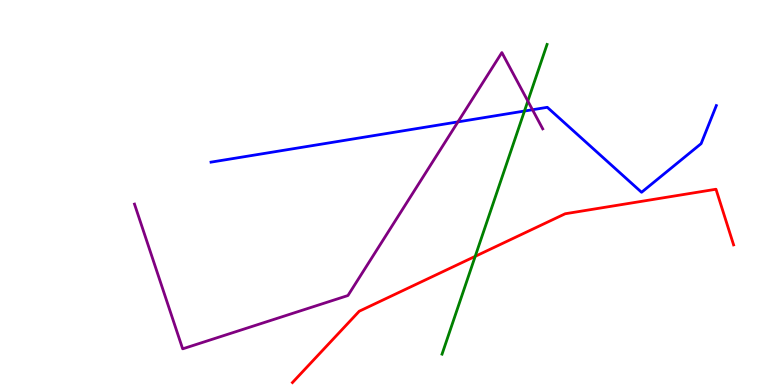[{'lines': ['blue', 'red'], 'intersections': []}, {'lines': ['green', 'red'], 'intersections': [{'x': 6.13, 'y': 3.34}]}, {'lines': ['purple', 'red'], 'intersections': []}, {'lines': ['blue', 'green'], 'intersections': [{'x': 6.77, 'y': 7.12}]}, {'lines': ['blue', 'purple'], 'intersections': [{'x': 5.91, 'y': 6.83}, {'x': 6.87, 'y': 7.15}]}, {'lines': ['green', 'purple'], 'intersections': [{'x': 6.81, 'y': 7.37}]}]